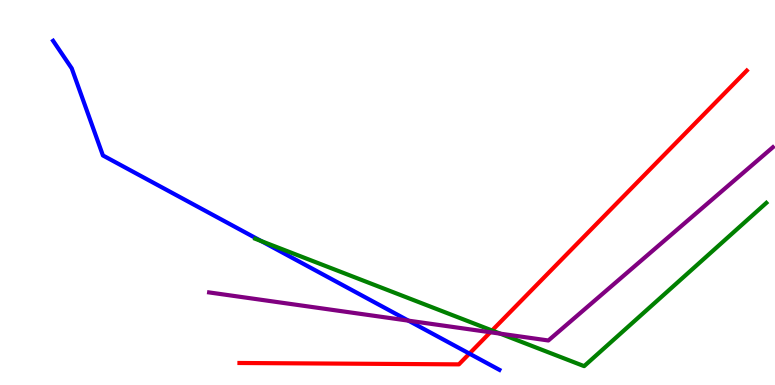[{'lines': ['blue', 'red'], 'intersections': [{'x': 6.06, 'y': 0.815}]}, {'lines': ['green', 'red'], 'intersections': [{'x': 6.35, 'y': 1.42}]}, {'lines': ['purple', 'red'], 'intersections': [{'x': 6.33, 'y': 1.37}]}, {'lines': ['blue', 'green'], 'intersections': [{'x': 3.37, 'y': 3.74}]}, {'lines': ['blue', 'purple'], 'intersections': [{'x': 5.27, 'y': 1.67}]}, {'lines': ['green', 'purple'], 'intersections': [{'x': 6.45, 'y': 1.33}]}]